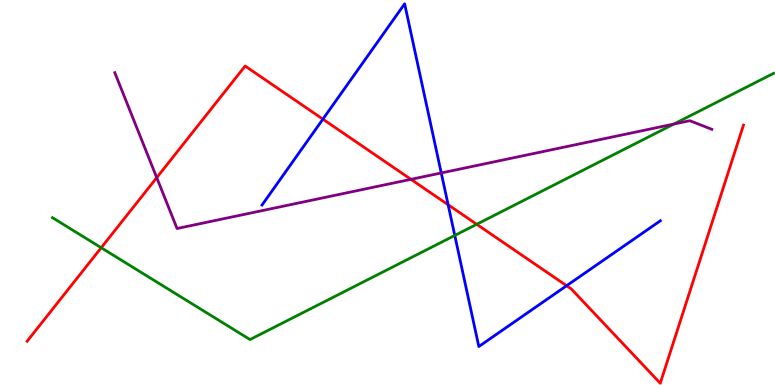[{'lines': ['blue', 'red'], 'intersections': [{'x': 4.17, 'y': 6.9}, {'x': 5.78, 'y': 4.68}, {'x': 7.31, 'y': 2.58}]}, {'lines': ['green', 'red'], 'intersections': [{'x': 1.31, 'y': 3.57}, {'x': 6.15, 'y': 4.17}]}, {'lines': ['purple', 'red'], 'intersections': [{'x': 2.02, 'y': 5.39}, {'x': 5.3, 'y': 5.34}]}, {'lines': ['blue', 'green'], 'intersections': [{'x': 5.87, 'y': 3.88}]}, {'lines': ['blue', 'purple'], 'intersections': [{'x': 5.69, 'y': 5.51}]}, {'lines': ['green', 'purple'], 'intersections': [{'x': 8.69, 'y': 6.78}]}]